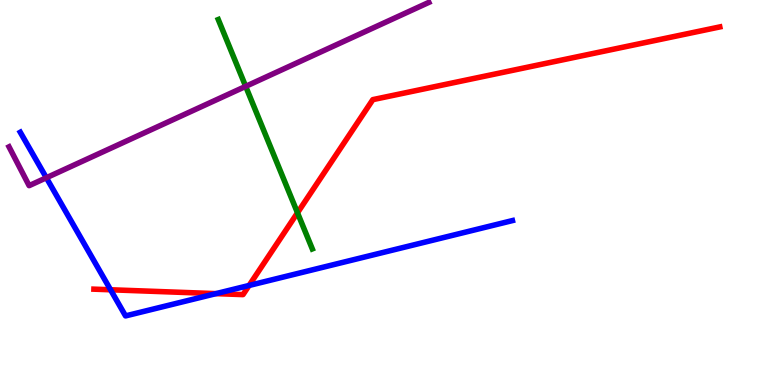[{'lines': ['blue', 'red'], 'intersections': [{'x': 1.43, 'y': 2.47}, {'x': 2.79, 'y': 2.37}, {'x': 3.21, 'y': 2.59}]}, {'lines': ['green', 'red'], 'intersections': [{'x': 3.84, 'y': 4.47}]}, {'lines': ['purple', 'red'], 'intersections': []}, {'lines': ['blue', 'green'], 'intersections': []}, {'lines': ['blue', 'purple'], 'intersections': [{'x': 0.598, 'y': 5.38}]}, {'lines': ['green', 'purple'], 'intersections': [{'x': 3.17, 'y': 7.76}]}]